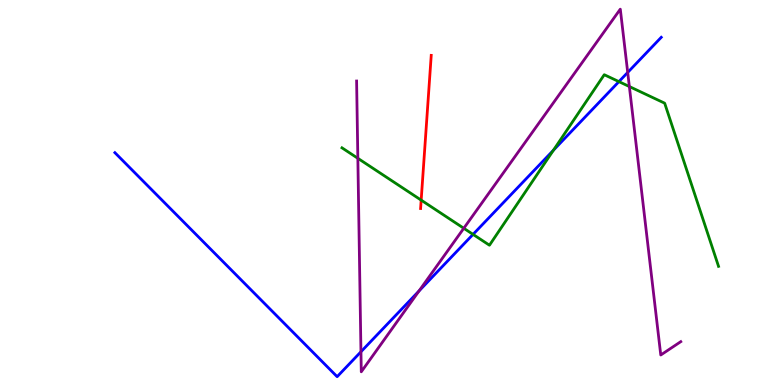[{'lines': ['blue', 'red'], 'intersections': []}, {'lines': ['green', 'red'], 'intersections': [{'x': 5.43, 'y': 4.8}]}, {'lines': ['purple', 'red'], 'intersections': []}, {'lines': ['blue', 'green'], 'intersections': [{'x': 6.1, 'y': 3.91}, {'x': 7.14, 'y': 6.1}, {'x': 7.99, 'y': 7.88}]}, {'lines': ['blue', 'purple'], 'intersections': [{'x': 4.66, 'y': 0.864}, {'x': 5.41, 'y': 2.44}, {'x': 8.1, 'y': 8.12}]}, {'lines': ['green', 'purple'], 'intersections': [{'x': 4.62, 'y': 5.89}, {'x': 5.98, 'y': 4.07}, {'x': 8.12, 'y': 7.75}]}]